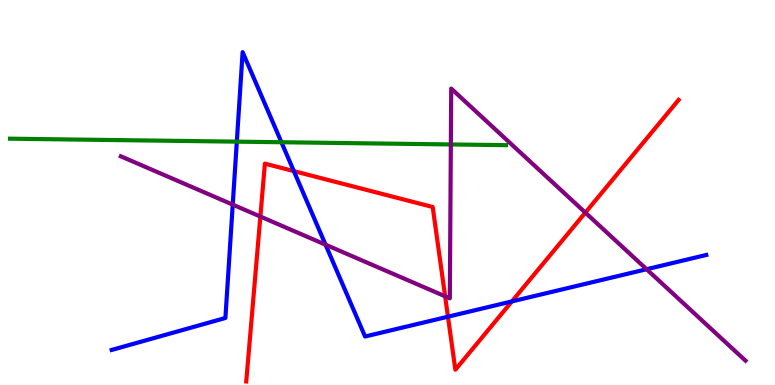[{'lines': ['blue', 'red'], 'intersections': [{'x': 3.79, 'y': 5.56}, {'x': 5.78, 'y': 1.77}, {'x': 6.6, 'y': 2.17}]}, {'lines': ['green', 'red'], 'intersections': []}, {'lines': ['purple', 'red'], 'intersections': [{'x': 3.36, 'y': 4.38}, {'x': 5.74, 'y': 2.3}, {'x': 7.55, 'y': 4.48}]}, {'lines': ['blue', 'green'], 'intersections': [{'x': 3.06, 'y': 6.32}, {'x': 3.63, 'y': 6.31}]}, {'lines': ['blue', 'purple'], 'intersections': [{'x': 3.0, 'y': 4.69}, {'x': 4.2, 'y': 3.64}, {'x': 8.34, 'y': 3.01}]}, {'lines': ['green', 'purple'], 'intersections': [{'x': 5.82, 'y': 6.25}]}]